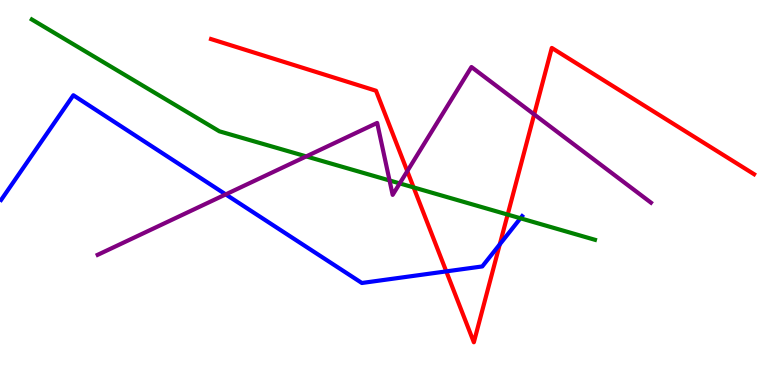[{'lines': ['blue', 'red'], 'intersections': [{'x': 5.76, 'y': 2.95}, {'x': 6.45, 'y': 3.65}]}, {'lines': ['green', 'red'], 'intersections': [{'x': 5.34, 'y': 5.13}, {'x': 6.55, 'y': 4.43}]}, {'lines': ['purple', 'red'], 'intersections': [{'x': 5.26, 'y': 5.55}, {'x': 6.89, 'y': 7.03}]}, {'lines': ['blue', 'green'], 'intersections': [{'x': 6.72, 'y': 4.33}]}, {'lines': ['blue', 'purple'], 'intersections': [{'x': 2.91, 'y': 4.95}]}, {'lines': ['green', 'purple'], 'intersections': [{'x': 3.95, 'y': 5.94}, {'x': 5.03, 'y': 5.31}, {'x': 5.16, 'y': 5.24}]}]